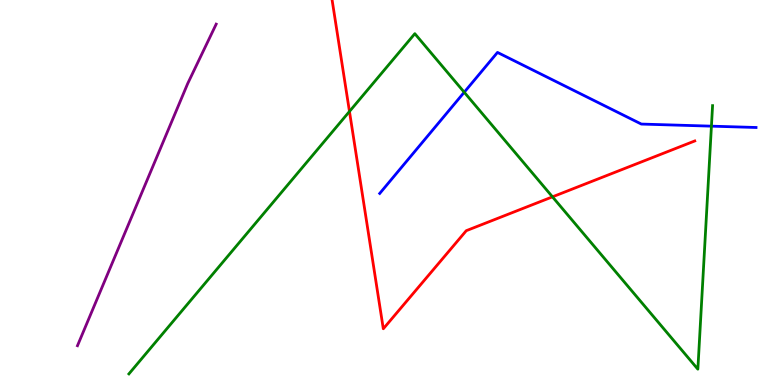[{'lines': ['blue', 'red'], 'intersections': []}, {'lines': ['green', 'red'], 'intersections': [{'x': 4.51, 'y': 7.1}, {'x': 7.13, 'y': 4.89}]}, {'lines': ['purple', 'red'], 'intersections': []}, {'lines': ['blue', 'green'], 'intersections': [{'x': 5.99, 'y': 7.6}, {'x': 9.18, 'y': 6.72}]}, {'lines': ['blue', 'purple'], 'intersections': []}, {'lines': ['green', 'purple'], 'intersections': []}]